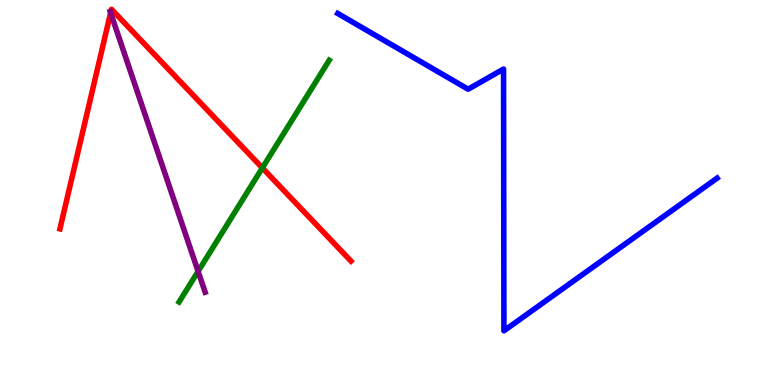[{'lines': ['blue', 'red'], 'intersections': []}, {'lines': ['green', 'red'], 'intersections': [{'x': 3.39, 'y': 5.64}]}, {'lines': ['purple', 'red'], 'intersections': [{'x': 1.43, 'y': 9.67}]}, {'lines': ['blue', 'green'], 'intersections': []}, {'lines': ['blue', 'purple'], 'intersections': []}, {'lines': ['green', 'purple'], 'intersections': [{'x': 2.56, 'y': 2.95}]}]